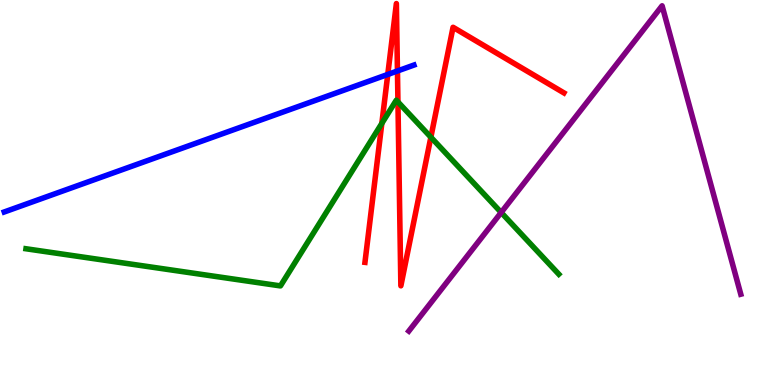[{'lines': ['blue', 'red'], 'intersections': [{'x': 5.0, 'y': 8.07}, {'x': 5.13, 'y': 8.16}]}, {'lines': ['green', 'red'], 'intersections': [{'x': 4.93, 'y': 6.79}, {'x': 5.13, 'y': 7.35}, {'x': 5.56, 'y': 6.44}]}, {'lines': ['purple', 'red'], 'intersections': []}, {'lines': ['blue', 'green'], 'intersections': []}, {'lines': ['blue', 'purple'], 'intersections': []}, {'lines': ['green', 'purple'], 'intersections': [{'x': 6.47, 'y': 4.48}]}]